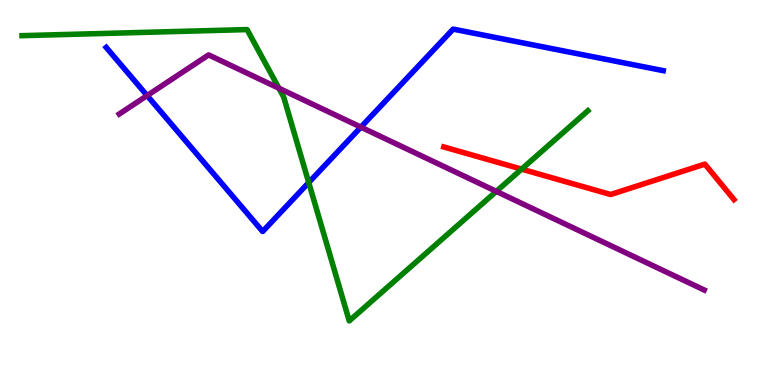[{'lines': ['blue', 'red'], 'intersections': []}, {'lines': ['green', 'red'], 'intersections': [{'x': 6.73, 'y': 5.61}]}, {'lines': ['purple', 'red'], 'intersections': []}, {'lines': ['blue', 'green'], 'intersections': [{'x': 3.98, 'y': 5.26}]}, {'lines': ['blue', 'purple'], 'intersections': [{'x': 1.9, 'y': 7.52}, {'x': 4.66, 'y': 6.7}]}, {'lines': ['green', 'purple'], 'intersections': [{'x': 3.6, 'y': 7.71}, {'x': 6.4, 'y': 5.03}]}]